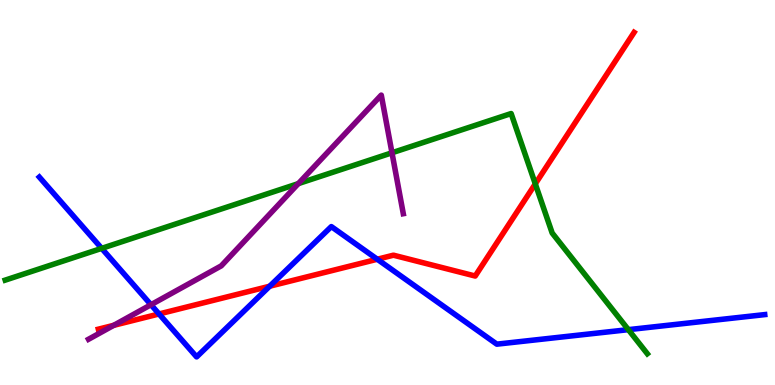[{'lines': ['blue', 'red'], 'intersections': [{'x': 2.05, 'y': 1.85}, {'x': 3.48, 'y': 2.57}, {'x': 4.87, 'y': 3.27}]}, {'lines': ['green', 'red'], 'intersections': [{'x': 6.91, 'y': 5.22}]}, {'lines': ['purple', 'red'], 'intersections': [{'x': 1.47, 'y': 1.55}]}, {'lines': ['blue', 'green'], 'intersections': [{'x': 1.31, 'y': 3.55}, {'x': 8.11, 'y': 1.44}]}, {'lines': ['blue', 'purple'], 'intersections': [{'x': 1.95, 'y': 2.08}]}, {'lines': ['green', 'purple'], 'intersections': [{'x': 3.85, 'y': 5.23}, {'x': 5.06, 'y': 6.03}]}]